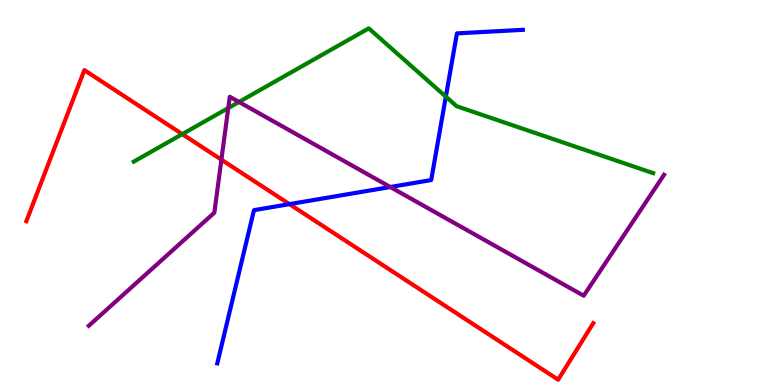[{'lines': ['blue', 'red'], 'intersections': [{'x': 3.73, 'y': 4.7}]}, {'lines': ['green', 'red'], 'intersections': [{'x': 2.35, 'y': 6.52}]}, {'lines': ['purple', 'red'], 'intersections': [{'x': 2.86, 'y': 5.85}]}, {'lines': ['blue', 'green'], 'intersections': [{'x': 5.75, 'y': 7.49}]}, {'lines': ['blue', 'purple'], 'intersections': [{'x': 5.04, 'y': 5.14}]}, {'lines': ['green', 'purple'], 'intersections': [{'x': 2.95, 'y': 7.19}, {'x': 3.08, 'y': 7.35}]}]